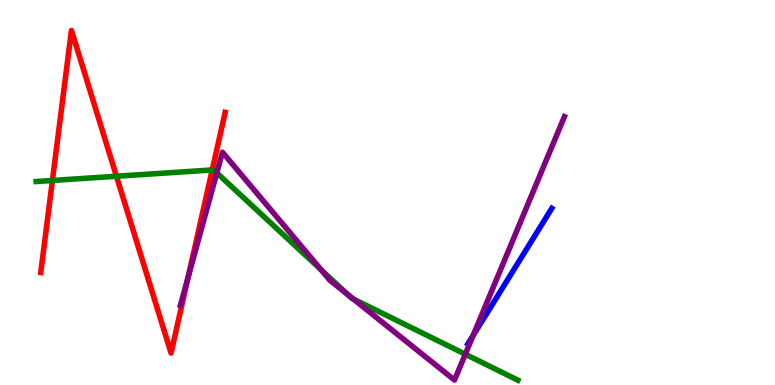[{'lines': ['blue', 'red'], 'intersections': []}, {'lines': ['green', 'red'], 'intersections': [{'x': 0.676, 'y': 5.31}, {'x': 1.5, 'y': 5.42}, {'x': 2.74, 'y': 5.59}]}, {'lines': ['purple', 'red'], 'intersections': [{'x': 2.43, 'y': 2.78}]}, {'lines': ['blue', 'green'], 'intersections': []}, {'lines': ['blue', 'purple'], 'intersections': [{'x': 6.11, 'y': 1.29}]}, {'lines': ['green', 'purple'], 'intersections': [{'x': 2.8, 'y': 5.51}, {'x': 4.14, 'y': 2.99}, {'x': 4.49, 'y': 2.34}, {'x': 4.56, 'y': 2.24}, {'x': 6.0, 'y': 0.799}]}]